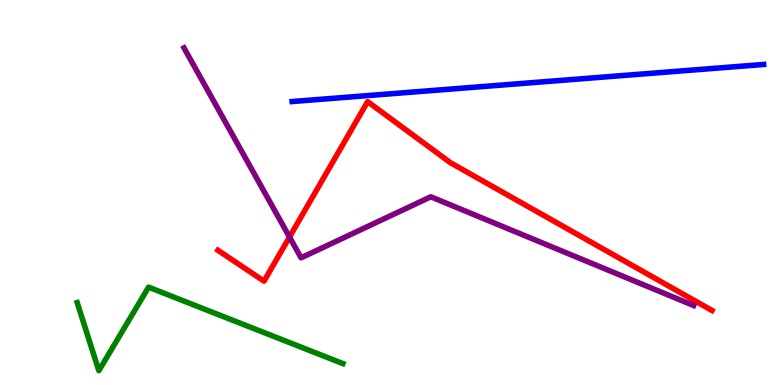[{'lines': ['blue', 'red'], 'intersections': []}, {'lines': ['green', 'red'], 'intersections': []}, {'lines': ['purple', 'red'], 'intersections': [{'x': 3.74, 'y': 3.84}]}, {'lines': ['blue', 'green'], 'intersections': []}, {'lines': ['blue', 'purple'], 'intersections': []}, {'lines': ['green', 'purple'], 'intersections': []}]